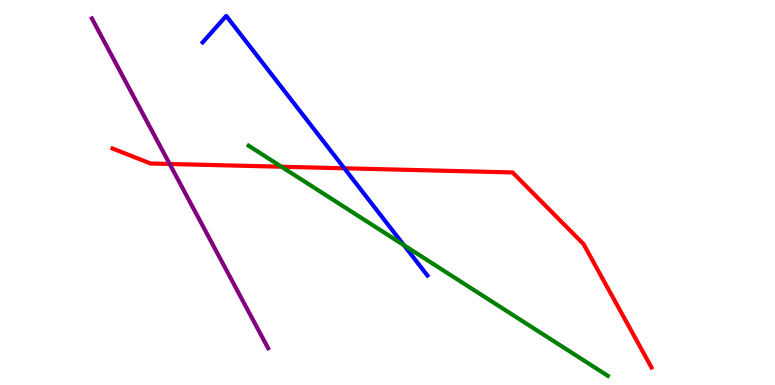[{'lines': ['blue', 'red'], 'intersections': [{'x': 4.44, 'y': 5.63}]}, {'lines': ['green', 'red'], 'intersections': [{'x': 3.63, 'y': 5.67}]}, {'lines': ['purple', 'red'], 'intersections': [{'x': 2.19, 'y': 5.74}]}, {'lines': ['blue', 'green'], 'intersections': [{'x': 5.21, 'y': 3.63}]}, {'lines': ['blue', 'purple'], 'intersections': []}, {'lines': ['green', 'purple'], 'intersections': []}]